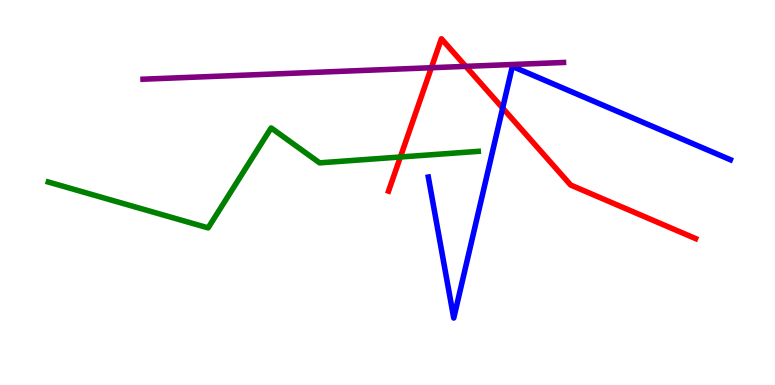[{'lines': ['blue', 'red'], 'intersections': [{'x': 6.49, 'y': 7.19}]}, {'lines': ['green', 'red'], 'intersections': [{'x': 5.17, 'y': 5.92}]}, {'lines': ['purple', 'red'], 'intersections': [{'x': 5.57, 'y': 8.24}, {'x': 6.01, 'y': 8.28}]}, {'lines': ['blue', 'green'], 'intersections': []}, {'lines': ['blue', 'purple'], 'intersections': []}, {'lines': ['green', 'purple'], 'intersections': []}]